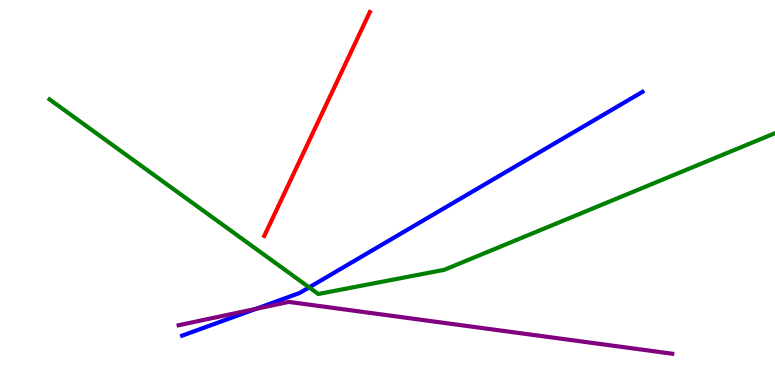[{'lines': ['blue', 'red'], 'intersections': []}, {'lines': ['green', 'red'], 'intersections': []}, {'lines': ['purple', 'red'], 'intersections': []}, {'lines': ['blue', 'green'], 'intersections': [{'x': 3.99, 'y': 2.54}]}, {'lines': ['blue', 'purple'], 'intersections': [{'x': 3.3, 'y': 1.98}]}, {'lines': ['green', 'purple'], 'intersections': []}]